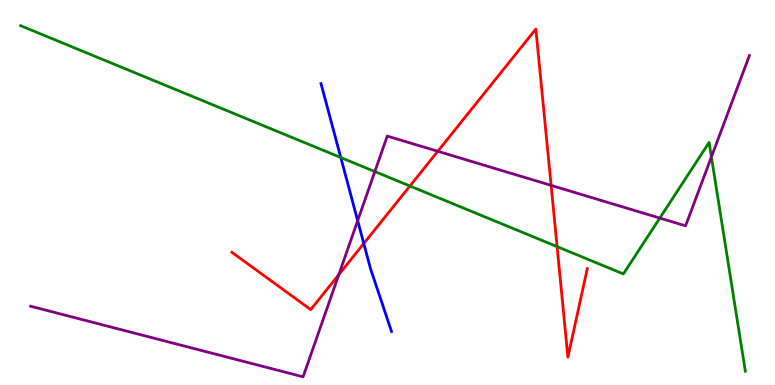[{'lines': ['blue', 'red'], 'intersections': [{'x': 4.69, 'y': 3.68}]}, {'lines': ['green', 'red'], 'intersections': [{'x': 5.29, 'y': 5.17}, {'x': 7.19, 'y': 3.59}]}, {'lines': ['purple', 'red'], 'intersections': [{'x': 4.37, 'y': 2.87}, {'x': 5.65, 'y': 6.07}, {'x': 7.11, 'y': 5.19}]}, {'lines': ['blue', 'green'], 'intersections': [{'x': 4.4, 'y': 5.91}]}, {'lines': ['blue', 'purple'], 'intersections': [{'x': 4.62, 'y': 4.27}]}, {'lines': ['green', 'purple'], 'intersections': [{'x': 4.84, 'y': 5.54}, {'x': 8.51, 'y': 4.34}, {'x': 9.18, 'y': 5.92}]}]